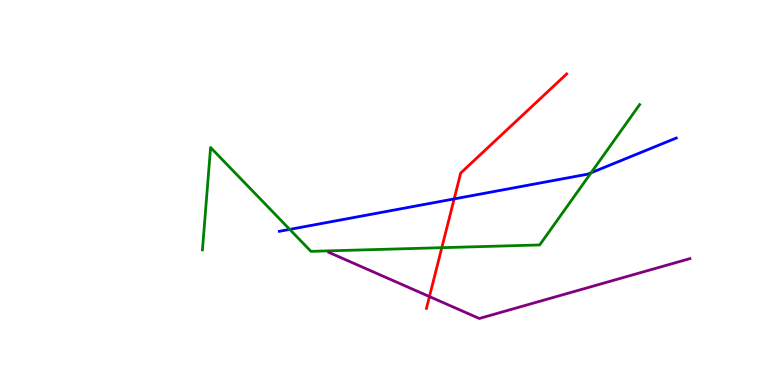[{'lines': ['blue', 'red'], 'intersections': [{'x': 5.86, 'y': 4.83}]}, {'lines': ['green', 'red'], 'intersections': [{'x': 5.7, 'y': 3.57}]}, {'lines': ['purple', 'red'], 'intersections': [{'x': 5.54, 'y': 2.3}]}, {'lines': ['blue', 'green'], 'intersections': [{'x': 3.74, 'y': 4.04}, {'x': 7.63, 'y': 5.51}]}, {'lines': ['blue', 'purple'], 'intersections': []}, {'lines': ['green', 'purple'], 'intersections': []}]